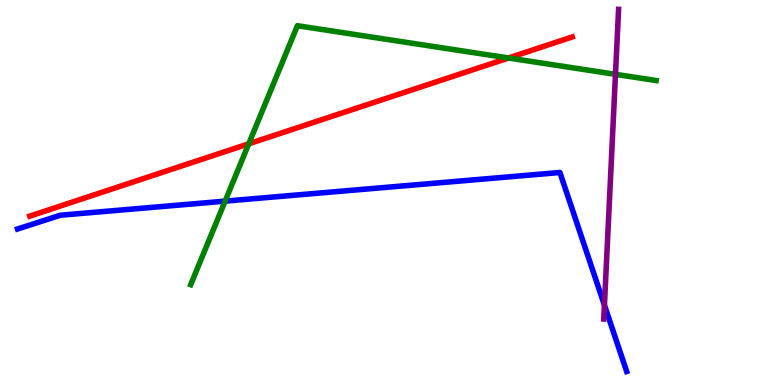[{'lines': ['blue', 'red'], 'intersections': []}, {'lines': ['green', 'red'], 'intersections': [{'x': 3.21, 'y': 6.27}, {'x': 6.56, 'y': 8.49}]}, {'lines': ['purple', 'red'], 'intersections': []}, {'lines': ['blue', 'green'], 'intersections': [{'x': 2.9, 'y': 4.78}]}, {'lines': ['blue', 'purple'], 'intersections': [{'x': 7.8, 'y': 2.07}]}, {'lines': ['green', 'purple'], 'intersections': [{'x': 7.94, 'y': 8.07}]}]